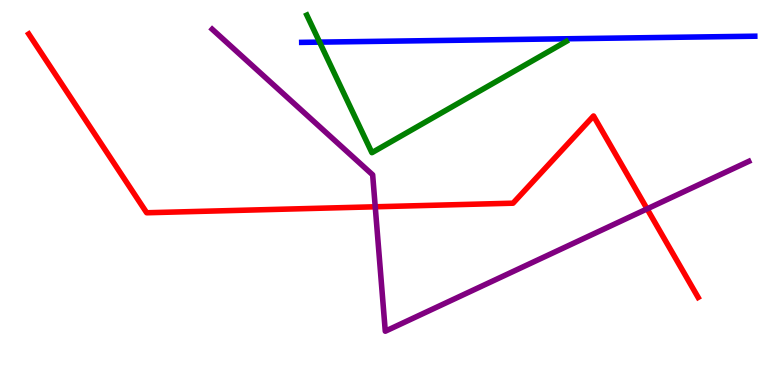[{'lines': ['blue', 'red'], 'intersections': []}, {'lines': ['green', 'red'], 'intersections': []}, {'lines': ['purple', 'red'], 'intersections': [{'x': 4.84, 'y': 4.63}, {'x': 8.35, 'y': 4.57}]}, {'lines': ['blue', 'green'], 'intersections': [{'x': 4.12, 'y': 8.91}]}, {'lines': ['blue', 'purple'], 'intersections': []}, {'lines': ['green', 'purple'], 'intersections': []}]